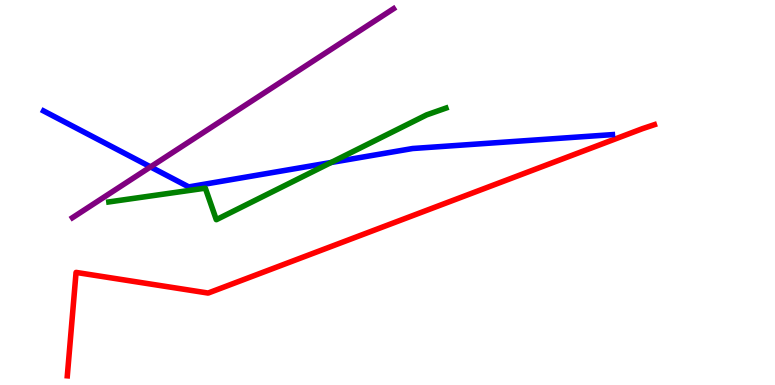[{'lines': ['blue', 'red'], 'intersections': []}, {'lines': ['green', 'red'], 'intersections': []}, {'lines': ['purple', 'red'], 'intersections': []}, {'lines': ['blue', 'green'], 'intersections': [{'x': 4.27, 'y': 5.78}]}, {'lines': ['blue', 'purple'], 'intersections': [{'x': 1.94, 'y': 5.67}]}, {'lines': ['green', 'purple'], 'intersections': []}]